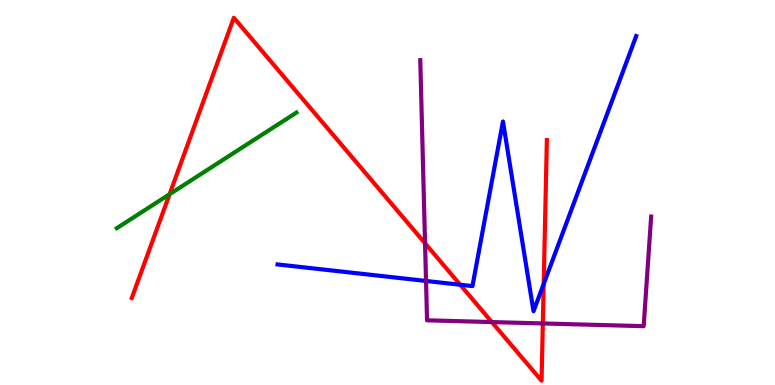[{'lines': ['blue', 'red'], 'intersections': [{'x': 5.94, 'y': 2.6}, {'x': 7.02, 'y': 2.62}]}, {'lines': ['green', 'red'], 'intersections': [{'x': 2.19, 'y': 4.96}]}, {'lines': ['purple', 'red'], 'intersections': [{'x': 5.48, 'y': 3.68}, {'x': 6.35, 'y': 1.63}, {'x': 7.0, 'y': 1.6}]}, {'lines': ['blue', 'green'], 'intersections': []}, {'lines': ['blue', 'purple'], 'intersections': [{'x': 5.5, 'y': 2.7}]}, {'lines': ['green', 'purple'], 'intersections': []}]